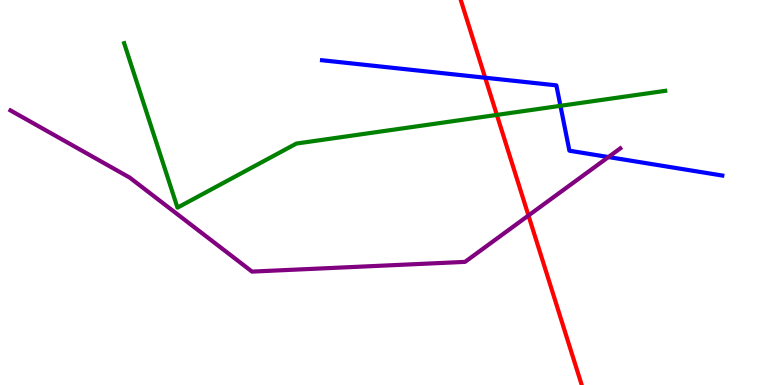[{'lines': ['blue', 'red'], 'intersections': [{'x': 6.26, 'y': 7.98}]}, {'lines': ['green', 'red'], 'intersections': [{'x': 6.41, 'y': 7.02}]}, {'lines': ['purple', 'red'], 'intersections': [{'x': 6.82, 'y': 4.4}]}, {'lines': ['blue', 'green'], 'intersections': [{'x': 7.23, 'y': 7.25}]}, {'lines': ['blue', 'purple'], 'intersections': [{'x': 7.85, 'y': 5.92}]}, {'lines': ['green', 'purple'], 'intersections': []}]